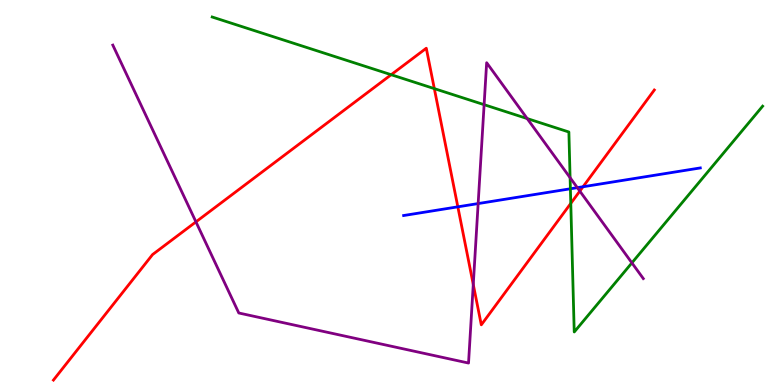[{'lines': ['blue', 'red'], 'intersections': [{'x': 5.91, 'y': 4.63}, {'x': 7.52, 'y': 5.15}]}, {'lines': ['green', 'red'], 'intersections': [{'x': 5.05, 'y': 8.06}, {'x': 5.6, 'y': 7.7}, {'x': 7.36, 'y': 4.72}]}, {'lines': ['purple', 'red'], 'intersections': [{'x': 2.53, 'y': 4.24}, {'x': 6.11, 'y': 2.61}, {'x': 7.48, 'y': 5.04}]}, {'lines': ['blue', 'green'], 'intersections': [{'x': 7.36, 'y': 5.1}]}, {'lines': ['blue', 'purple'], 'intersections': [{'x': 6.17, 'y': 4.71}, {'x': 7.45, 'y': 5.13}]}, {'lines': ['green', 'purple'], 'intersections': [{'x': 6.25, 'y': 7.28}, {'x': 6.8, 'y': 6.92}, {'x': 7.36, 'y': 5.38}, {'x': 8.15, 'y': 3.17}]}]